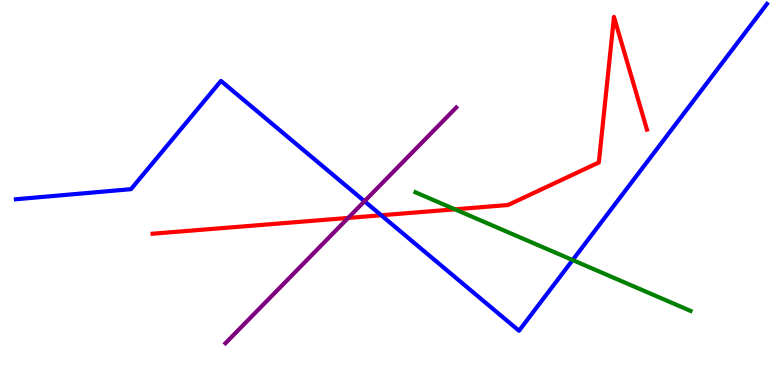[{'lines': ['blue', 'red'], 'intersections': [{'x': 4.92, 'y': 4.41}]}, {'lines': ['green', 'red'], 'intersections': [{'x': 5.87, 'y': 4.56}]}, {'lines': ['purple', 'red'], 'intersections': [{'x': 4.49, 'y': 4.34}]}, {'lines': ['blue', 'green'], 'intersections': [{'x': 7.39, 'y': 3.25}]}, {'lines': ['blue', 'purple'], 'intersections': [{'x': 4.7, 'y': 4.77}]}, {'lines': ['green', 'purple'], 'intersections': []}]